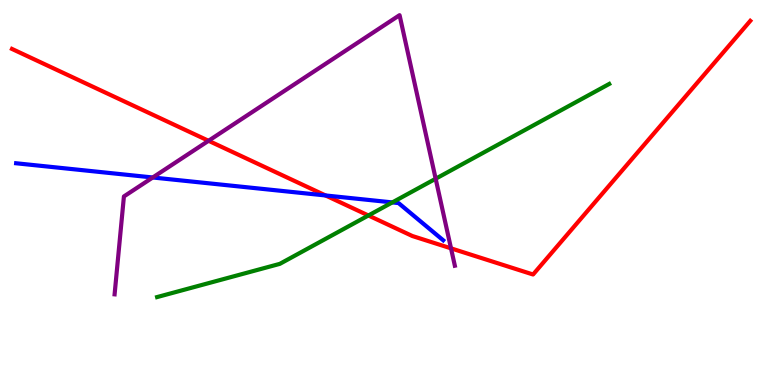[{'lines': ['blue', 'red'], 'intersections': [{'x': 4.2, 'y': 4.92}]}, {'lines': ['green', 'red'], 'intersections': [{'x': 4.75, 'y': 4.4}]}, {'lines': ['purple', 'red'], 'intersections': [{'x': 2.69, 'y': 6.34}, {'x': 5.82, 'y': 3.55}]}, {'lines': ['blue', 'green'], 'intersections': [{'x': 5.06, 'y': 4.74}]}, {'lines': ['blue', 'purple'], 'intersections': [{'x': 1.97, 'y': 5.39}]}, {'lines': ['green', 'purple'], 'intersections': [{'x': 5.62, 'y': 5.36}]}]